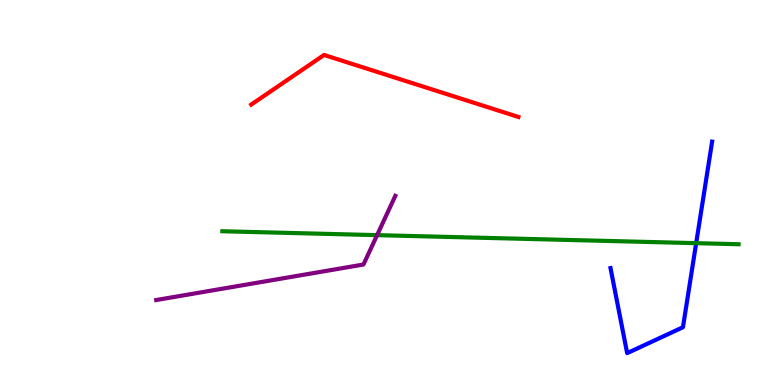[{'lines': ['blue', 'red'], 'intersections': []}, {'lines': ['green', 'red'], 'intersections': []}, {'lines': ['purple', 'red'], 'intersections': []}, {'lines': ['blue', 'green'], 'intersections': [{'x': 8.98, 'y': 3.68}]}, {'lines': ['blue', 'purple'], 'intersections': []}, {'lines': ['green', 'purple'], 'intersections': [{'x': 4.87, 'y': 3.89}]}]